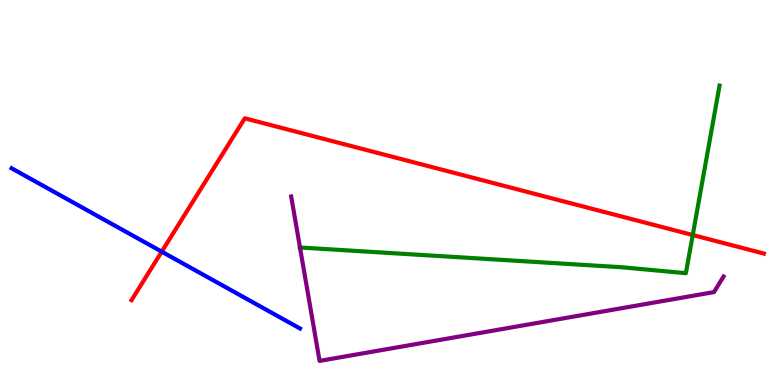[{'lines': ['blue', 'red'], 'intersections': [{'x': 2.09, 'y': 3.46}]}, {'lines': ['green', 'red'], 'intersections': [{'x': 8.94, 'y': 3.9}]}, {'lines': ['purple', 'red'], 'intersections': []}, {'lines': ['blue', 'green'], 'intersections': []}, {'lines': ['blue', 'purple'], 'intersections': []}, {'lines': ['green', 'purple'], 'intersections': [{'x': 3.87, 'y': 3.57}]}]